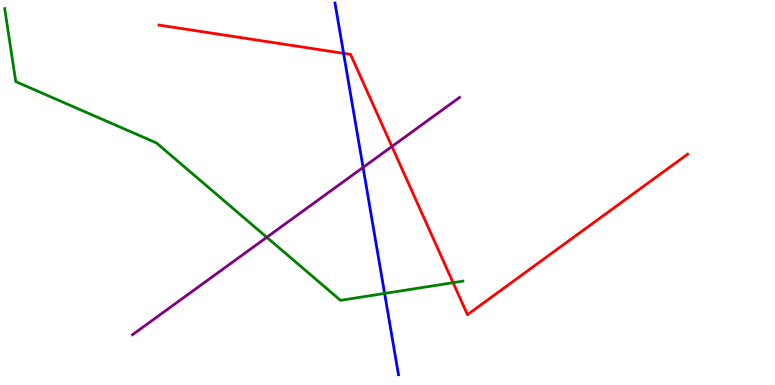[{'lines': ['blue', 'red'], 'intersections': [{'x': 4.43, 'y': 8.61}]}, {'lines': ['green', 'red'], 'intersections': [{'x': 5.85, 'y': 2.66}]}, {'lines': ['purple', 'red'], 'intersections': [{'x': 5.06, 'y': 6.19}]}, {'lines': ['blue', 'green'], 'intersections': [{'x': 4.96, 'y': 2.38}]}, {'lines': ['blue', 'purple'], 'intersections': [{'x': 4.68, 'y': 5.65}]}, {'lines': ['green', 'purple'], 'intersections': [{'x': 3.44, 'y': 3.84}]}]